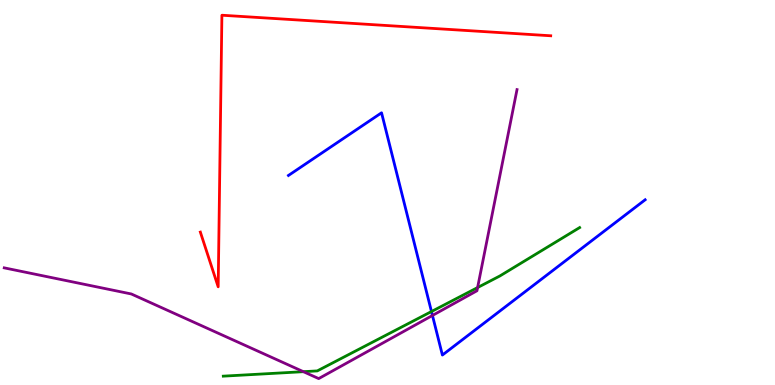[{'lines': ['blue', 'red'], 'intersections': []}, {'lines': ['green', 'red'], 'intersections': []}, {'lines': ['purple', 'red'], 'intersections': []}, {'lines': ['blue', 'green'], 'intersections': [{'x': 5.57, 'y': 1.91}]}, {'lines': ['blue', 'purple'], 'intersections': [{'x': 5.58, 'y': 1.81}]}, {'lines': ['green', 'purple'], 'intersections': [{'x': 3.91, 'y': 0.346}, {'x': 6.16, 'y': 2.53}]}]